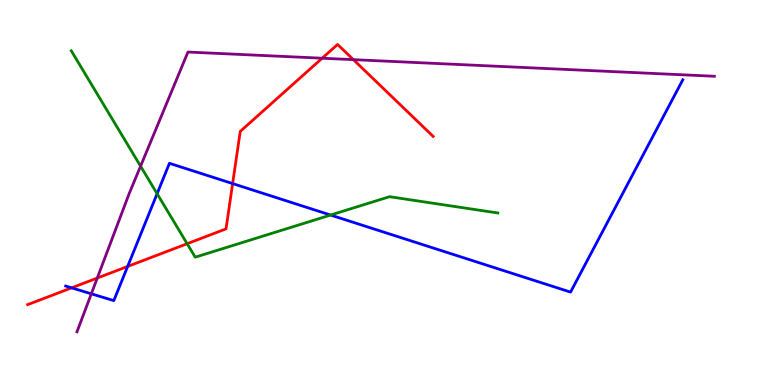[{'lines': ['blue', 'red'], 'intersections': [{'x': 0.924, 'y': 2.52}, {'x': 1.65, 'y': 3.08}, {'x': 3.0, 'y': 5.23}]}, {'lines': ['green', 'red'], 'intersections': [{'x': 2.41, 'y': 3.67}]}, {'lines': ['purple', 'red'], 'intersections': [{'x': 1.26, 'y': 2.78}, {'x': 4.16, 'y': 8.49}, {'x': 4.56, 'y': 8.45}]}, {'lines': ['blue', 'green'], 'intersections': [{'x': 2.03, 'y': 4.97}, {'x': 4.27, 'y': 4.41}]}, {'lines': ['blue', 'purple'], 'intersections': [{'x': 1.18, 'y': 2.37}]}, {'lines': ['green', 'purple'], 'intersections': [{'x': 1.81, 'y': 5.68}]}]